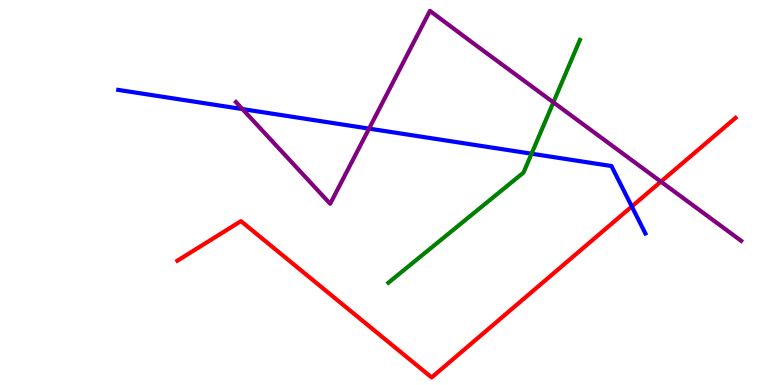[{'lines': ['blue', 'red'], 'intersections': [{'x': 8.15, 'y': 4.64}]}, {'lines': ['green', 'red'], 'intersections': []}, {'lines': ['purple', 'red'], 'intersections': [{'x': 8.53, 'y': 5.28}]}, {'lines': ['blue', 'green'], 'intersections': [{'x': 6.86, 'y': 6.01}]}, {'lines': ['blue', 'purple'], 'intersections': [{'x': 3.13, 'y': 7.17}, {'x': 4.76, 'y': 6.66}]}, {'lines': ['green', 'purple'], 'intersections': [{'x': 7.14, 'y': 7.34}]}]